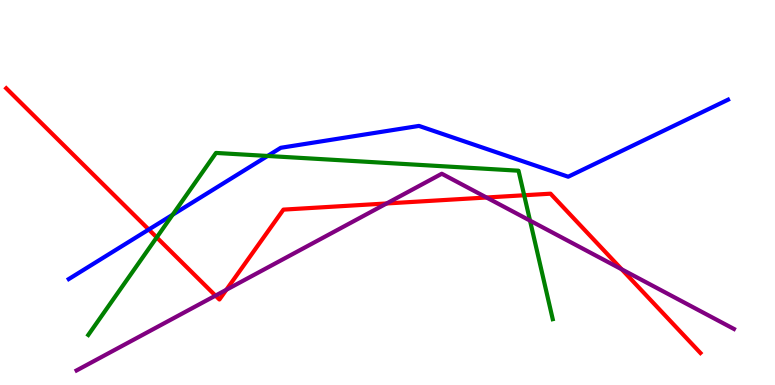[{'lines': ['blue', 'red'], 'intersections': [{'x': 1.92, 'y': 4.04}]}, {'lines': ['green', 'red'], 'intersections': [{'x': 2.02, 'y': 3.83}, {'x': 6.76, 'y': 4.93}]}, {'lines': ['purple', 'red'], 'intersections': [{'x': 2.78, 'y': 2.32}, {'x': 2.92, 'y': 2.47}, {'x': 4.99, 'y': 4.72}, {'x': 6.28, 'y': 4.87}, {'x': 8.02, 'y': 3.0}]}, {'lines': ['blue', 'green'], 'intersections': [{'x': 2.23, 'y': 4.42}, {'x': 3.45, 'y': 5.95}]}, {'lines': ['blue', 'purple'], 'intersections': []}, {'lines': ['green', 'purple'], 'intersections': [{'x': 6.84, 'y': 4.27}]}]